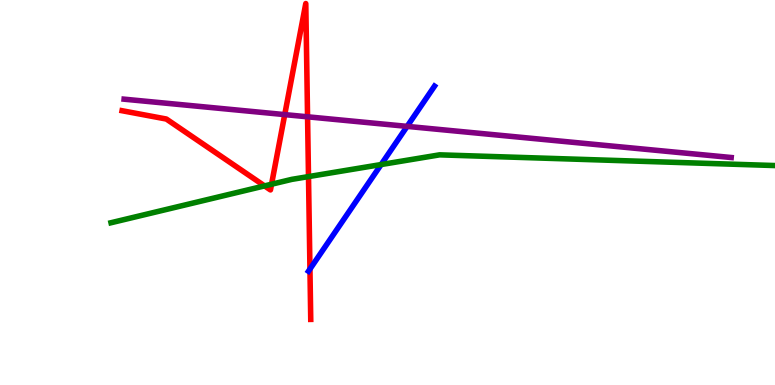[{'lines': ['blue', 'red'], 'intersections': [{'x': 4.0, 'y': 3.01}]}, {'lines': ['green', 'red'], 'intersections': [{'x': 3.41, 'y': 5.17}, {'x': 3.5, 'y': 5.21}, {'x': 3.98, 'y': 5.41}]}, {'lines': ['purple', 'red'], 'intersections': [{'x': 3.67, 'y': 7.02}, {'x': 3.97, 'y': 6.97}]}, {'lines': ['blue', 'green'], 'intersections': [{'x': 4.92, 'y': 5.73}]}, {'lines': ['blue', 'purple'], 'intersections': [{'x': 5.25, 'y': 6.72}]}, {'lines': ['green', 'purple'], 'intersections': []}]